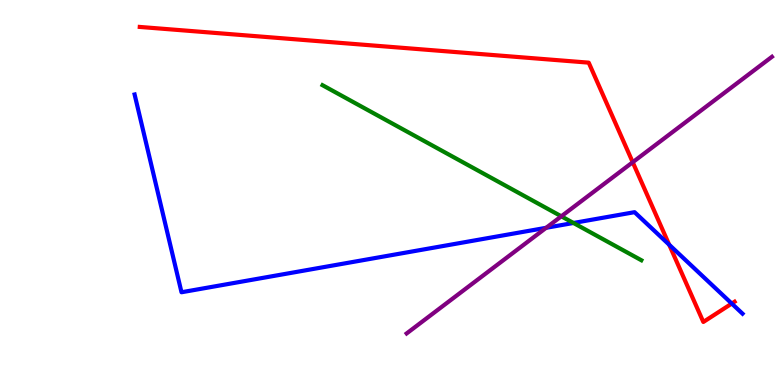[{'lines': ['blue', 'red'], 'intersections': [{'x': 8.63, 'y': 3.64}, {'x': 9.44, 'y': 2.12}]}, {'lines': ['green', 'red'], 'intersections': []}, {'lines': ['purple', 'red'], 'intersections': [{'x': 8.16, 'y': 5.79}]}, {'lines': ['blue', 'green'], 'intersections': [{'x': 7.4, 'y': 4.21}]}, {'lines': ['blue', 'purple'], 'intersections': [{'x': 7.05, 'y': 4.08}]}, {'lines': ['green', 'purple'], 'intersections': [{'x': 7.24, 'y': 4.38}]}]